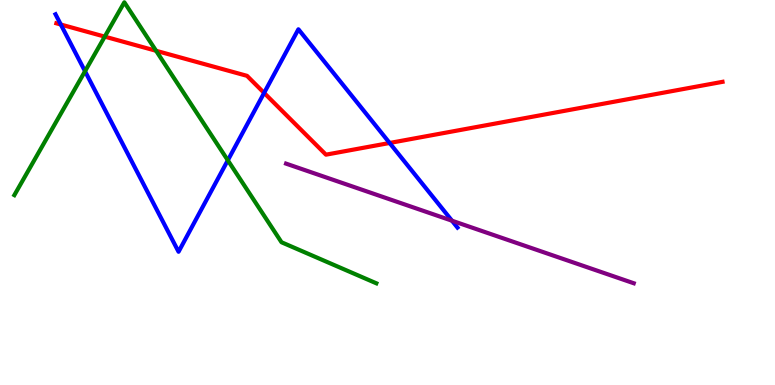[{'lines': ['blue', 'red'], 'intersections': [{'x': 0.785, 'y': 9.36}, {'x': 3.41, 'y': 7.59}, {'x': 5.03, 'y': 6.29}]}, {'lines': ['green', 'red'], 'intersections': [{'x': 1.35, 'y': 9.05}, {'x': 2.01, 'y': 8.68}]}, {'lines': ['purple', 'red'], 'intersections': []}, {'lines': ['blue', 'green'], 'intersections': [{'x': 1.1, 'y': 8.15}, {'x': 2.94, 'y': 5.84}]}, {'lines': ['blue', 'purple'], 'intersections': [{'x': 5.83, 'y': 4.27}]}, {'lines': ['green', 'purple'], 'intersections': []}]